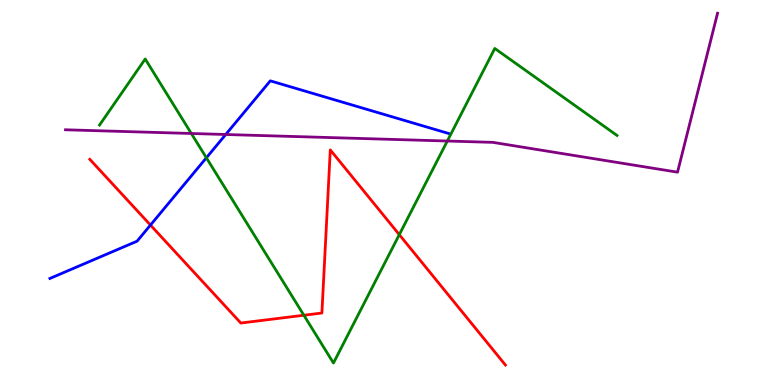[{'lines': ['blue', 'red'], 'intersections': [{'x': 1.94, 'y': 4.15}]}, {'lines': ['green', 'red'], 'intersections': [{'x': 3.92, 'y': 1.81}, {'x': 5.15, 'y': 3.91}]}, {'lines': ['purple', 'red'], 'intersections': []}, {'lines': ['blue', 'green'], 'intersections': [{'x': 2.66, 'y': 5.9}]}, {'lines': ['blue', 'purple'], 'intersections': [{'x': 2.91, 'y': 6.51}]}, {'lines': ['green', 'purple'], 'intersections': [{'x': 2.47, 'y': 6.53}, {'x': 5.77, 'y': 6.34}]}]